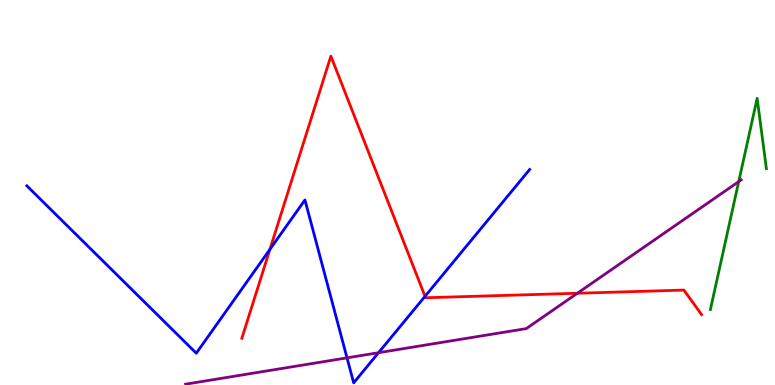[{'lines': ['blue', 'red'], 'intersections': [{'x': 3.48, 'y': 3.52}, {'x': 5.48, 'y': 2.3}]}, {'lines': ['green', 'red'], 'intersections': []}, {'lines': ['purple', 'red'], 'intersections': [{'x': 7.45, 'y': 2.38}]}, {'lines': ['blue', 'green'], 'intersections': []}, {'lines': ['blue', 'purple'], 'intersections': [{'x': 4.48, 'y': 0.705}, {'x': 4.88, 'y': 0.839}]}, {'lines': ['green', 'purple'], 'intersections': [{'x': 9.53, 'y': 5.28}]}]